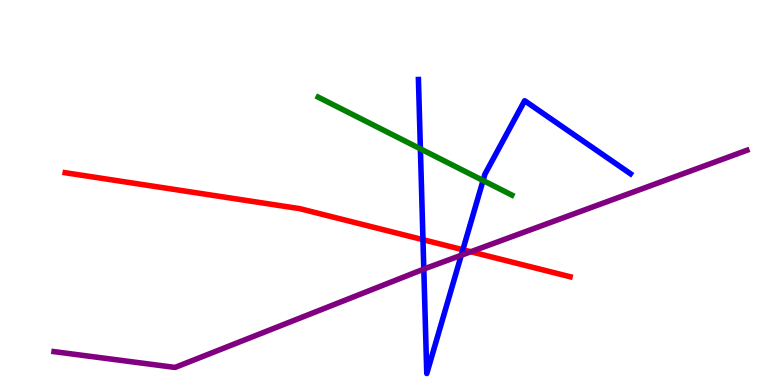[{'lines': ['blue', 'red'], 'intersections': [{'x': 5.46, 'y': 3.77}, {'x': 5.97, 'y': 3.51}]}, {'lines': ['green', 'red'], 'intersections': []}, {'lines': ['purple', 'red'], 'intersections': [{'x': 6.08, 'y': 3.46}]}, {'lines': ['blue', 'green'], 'intersections': [{'x': 5.42, 'y': 6.13}, {'x': 6.23, 'y': 5.31}]}, {'lines': ['blue', 'purple'], 'intersections': [{'x': 5.47, 'y': 3.01}, {'x': 5.95, 'y': 3.37}]}, {'lines': ['green', 'purple'], 'intersections': []}]